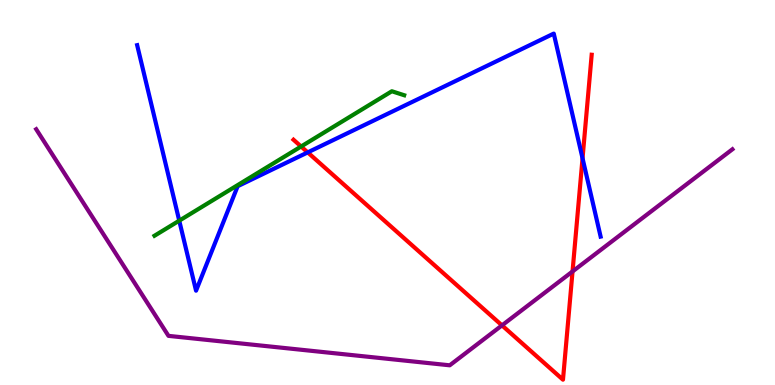[{'lines': ['blue', 'red'], 'intersections': [{'x': 3.97, 'y': 6.04}, {'x': 7.52, 'y': 5.89}]}, {'lines': ['green', 'red'], 'intersections': [{'x': 3.89, 'y': 6.19}]}, {'lines': ['purple', 'red'], 'intersections': [{'x': 6.48, 'y': 1.55}, {'x': 7.39, 'y': 2.95}]}, {'lines': ['blue', 'green'], 'intersections': [{'x': 2.31, 'y': 4.27}]}, {'lines': ['blue', 'purple'], 'intersections': []}, {'lines': ['green', 'purple'], 'intersections': []}]